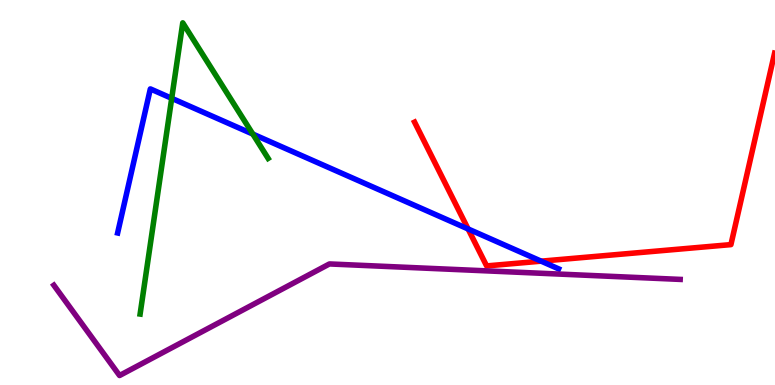[{'lines': ['blue', 'red'], 'intersections': [{'x': 6.04, 'y': 4.05}, {'x': 6.98, 'y': 3.22}]}, {'lines': ['green', 'red'], 'intersections': []}, {'lines': ['purple', 'red'], 'intersections': []}, {'lines': ['blue', 'green'], 'intersections': [{'x': 2.22, 'y': 7.45}, {'x': 3.26, 'y': 6.52}]}, {'lines': ['blue', 'purple'], 'intersections': []}, {'lines': ['green', 'purple'], 'intersections': []}]